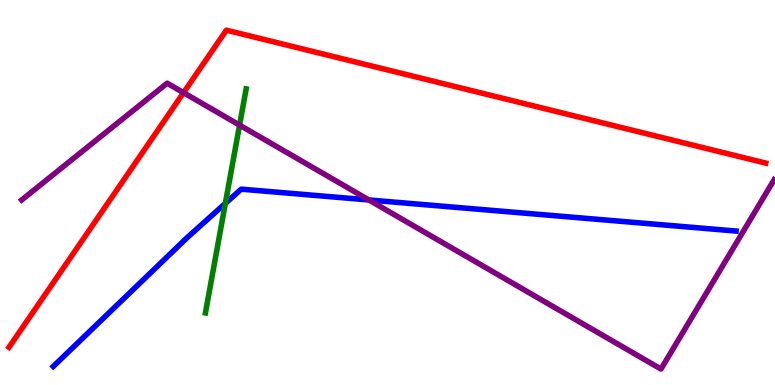[{'lines': ['blue', 'red'], 'intersections': []}, {'lines': ['green', 'red'], 'intersections': []}, {'lines': ['purple', 'red'], 'intersections': [{'x': 2.37, 'y': 7.59}]}, {'lines': ['blue', 'green'], 'intersections': [{'x': 2.91, 'y': 4.72}]}, {'lines': ['blue', 'purple'], 'intersections': [{'x': 4.76, 'y': 4.81}]}, {'lines': ['green', 'purple'], 'intersections': [{'x': 3.09, 'y': 6.75}]}]